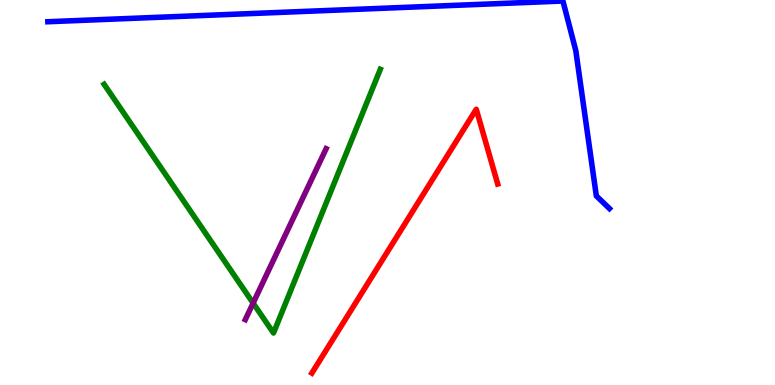[{'lines': ['blue', 'red'], 'intersections': []}, {'lines': ['green', 'red'], 'intersections': []}, {'lines': ['purple', 'red'], 'intersections': []}, {'lines': ['blue', 'green'], 'intersections': []}, {'lines': ['blue', 'purple'], 'intersections': []}, {'lines': ['green', 'purple'], 'intersections': [{'x': 3.27, 'y': 2.13}]}]